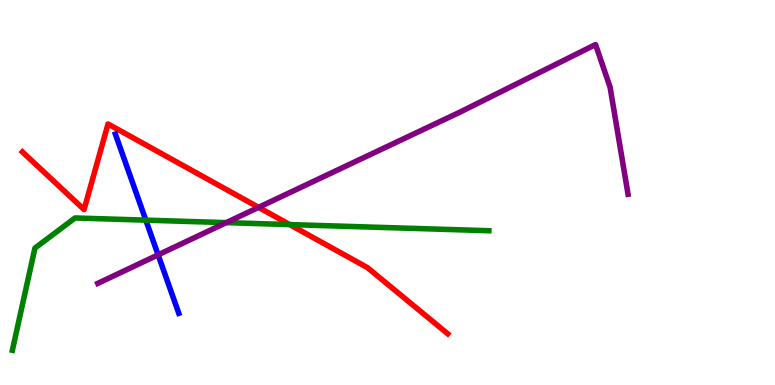[{'lines': ['blue', 'red'], 'intersections': []}, {'lines': ['green', 'red'], 'intersections': [{'x': 3.74, 'y': 4.17}]}, {'lines': ['purple', 'red'], 'intersections': [{'x': 3.34, 'y': 4.61}]}, {'lines': ['blue', 'green'], 'intersections': [{'x': 1.88, 'y': 4.28}]}, {'lines': ['blue', 'purple'], 'intersections': [{'x': 2.04, 'y': 3.38}]}, {'lines': ['green', 'purple'], 'intersections': [{'x': 2.92, 'y': 4.22}]}]